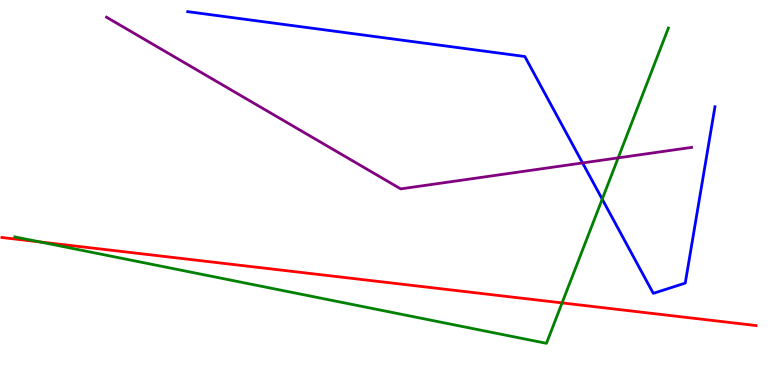[{'lines': ['blue', 'red'], 'intersections': []}, {'lines': ['green', 'red'], 'intersections': [{'x': 0.513, 'y': 3.72}, {'x': 7.25, 'y': 2.13}]}, {'lines': ['purple', 'red'], 'intersections': []}, {'lines': ['blue', 'green'], 'intersections': [{'x': 7.77, 'y': 4.83}]}, {'lines': ['blue', 'purple'], 'intersections': [{'x': 7.52, 'y': 5.77}]}, {'lines': ['green', 'purple'], 'intersections': [{'x': 7.98, 'y': 5.9}]}]